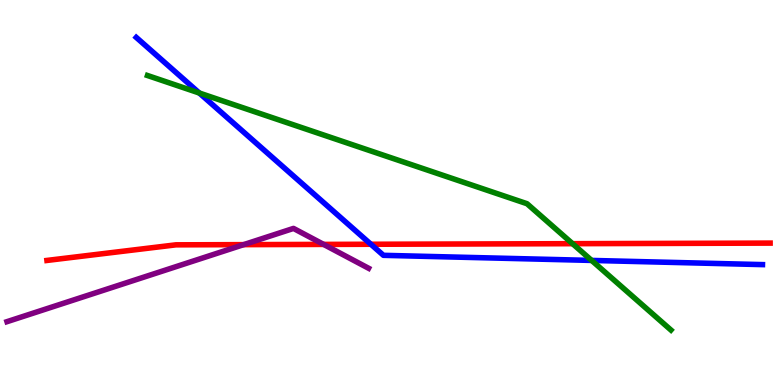[{'lines': ['blue', 'red'], 'intersections': [{'x': 4.79, 'y': 3.66}]}, {'lines': ['green', 'red'], 'intersections': [{'x': 7.39, 'y': 3.67}]}, {'lines': ['purple', 'red'], 'intersections': [{'x': 3.14, 'y': 3.65}, {'x': 4.18, 'y': 3.65}]}, {'lines': ['blue', 'green'], 'intersections': [{'x': 2.57, 'y': 7.58}, {'x': 7.63, 'y': 3.24}]}, {'lines': ['blue', 'purple'], 'intersections': []}, {'lines': ['green', 'purple'], 'intersections': []}]